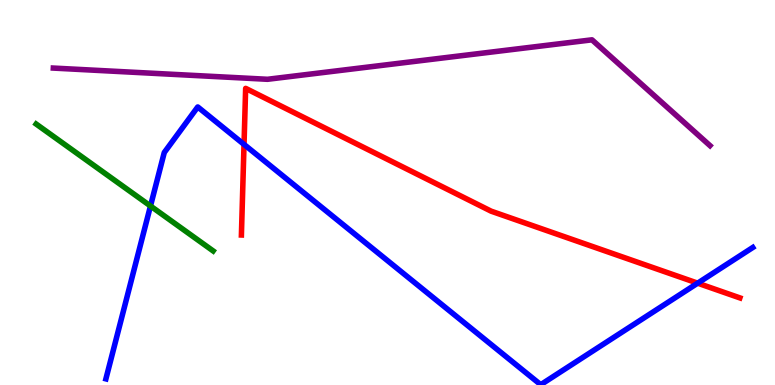[{'lines': ['blue', 'red'], 'intersections': [{'x': 3.15, 'y': 6.25}, {'x': 9.0, 'y': 2.64}]}, {'lines': ['green', 'red'], 'intersections': []}, {'lines': ['purple', 'red'], 'intersections': []}, {'lines': ['blue', 'green'], 'intersections': [{'x': 1.94, 'y': 4.65}]}, {'lines': ['blue', 'purple'], 'intersections': []}, {'lines': ['green', 'purple'], 'intersections': []}]